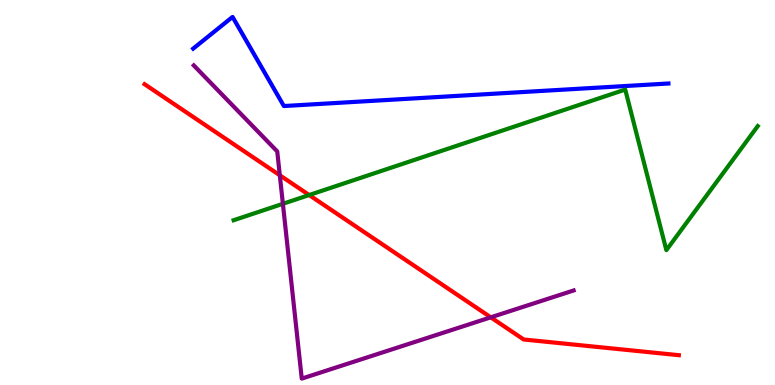[{'lines': ['blue', 'red'], 'intersections': []}, {'lines': ['green', 'red'], 'intersections': [{'x': 3.99, 'y': 4.93}]}, {'lines': ['purple', 'red'], 'intersections': [{'x': 3.61, 'y': 5.45}, {'x': 6.33, 'y': 1.76}]}, {'lines': ['blue', 'green'], 'intersections': []}, {'lines': ['blue', 'purple'], 'intersections': []}, {'lines': ['green', 'purple'], 'intersections': [{'x': 3.65, 'y': 4.71}]}]